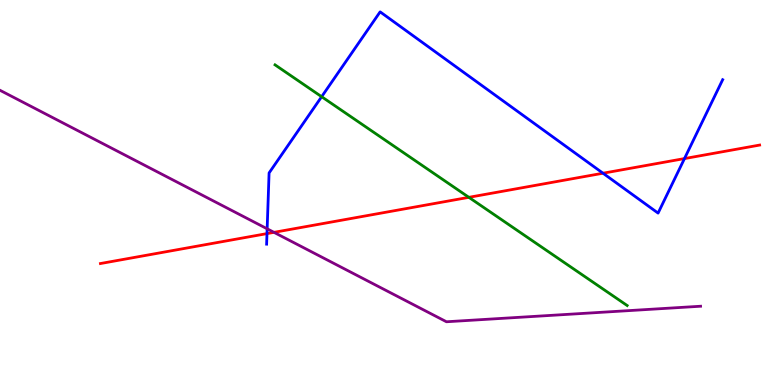[{'lines': ['blue', 'red'], 'intersections': [{'x': 3.44, 'y': 3.93}, {'x': 7.78, 'y': 5.5}, {'x': 8.83, 'y': 5.88}]}, {'lines': ['green', 'red'], 'intersections': [{'x': 6.05, 'y': 4.87}]}, {'lines': ['purple', 'red'], 'intersections': [{'x': 3.54, 'y': 3.97}]}, {'lines': ['blue', 'green'], 'intersections': [{'x': 4.15, 'y': 7.49}]}, {'lines': ['blue', 'purple'], 'intersections': [{'x': 3.45, 'y': 4.06}]}, {'lines': ['green', 'purple'], 'intersections': []}]